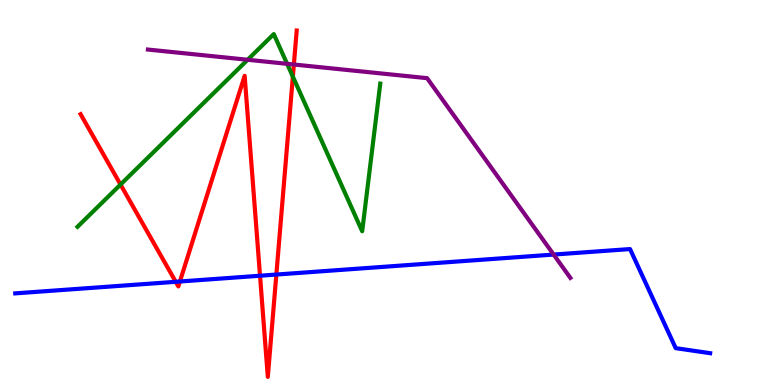[{'lines': ['blue', 'red'], 'intersections': [{'x': 2.27, 'y': 2.68}, {'x': 2.32, 'y': 2.69}, {'x': 3.36, 'y': 2.84}, {'x': 3.57, 'y': 2.87}]}, {'lines': ['green', 'red'], 'intersections': [{'x': 1.56, 'y': 5.21}, {'x': 3.78, 'y': 8.01}]}, {'lines': ['purple', 'red'], 'intersections': [{'x': 3.79, 'y': 8.32}]}, {'lines': ['blue', 'green'], 'intersections': []}, {'lines': ['blue', 'purple'], 'intersections': [{'x': 7.14, 'y': 3.39}]}, {'lines': ['green', 'purple'], 'intersections': [{'x': 3.2, 'y': 8.45}, {'x': 3.7, 'y': 8.34}]}]